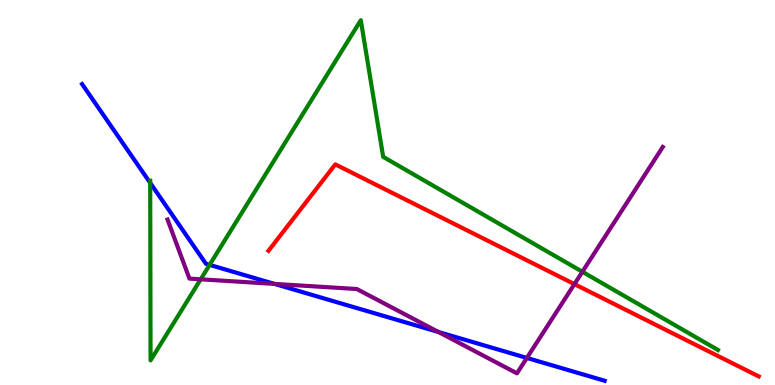[{'lines': ['blue', 'red'], 'intersections': []}, {'lines': ['green', 'red'], 'intersections': []}, {'lines': ['purple', 'red'], 'intersections': [{'x': 7.41, 'y': 2.62}]}, {'lines': ['blue', 'green'], 'intersections': [{'x': 1.94, 'y': 5.25}, {'x': 2.7, 'y': 3.12}]}, {'lines': ['blue', 'purple'], 'intersections': [{'x': 3.54, 'y': 2.63}, {'x': 5.66, 'y': 1.38}, {'x': 6.8, 'y': 0.703}]}, {'lines': ['green', 'purple'], 'intersections': [{'x': 2.59, 'y': 2.75}, {'x': 7.51, 'y': 2.94}]}]